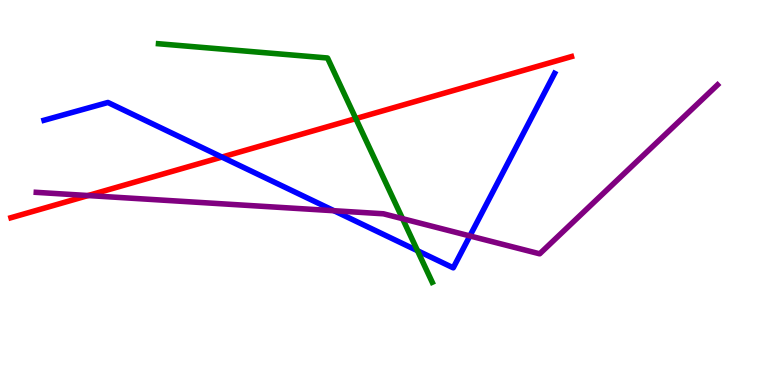[{'lines': ['blue', 'red'], 'intersections': [{'x': 2.86, 'y': 5.92}]}, {'lines': ['green', 'red'], 'intersections': [{'x': 4.59, 'y': 6.92}]}, {'lines': ['purple', 'red'], 'intersections': [{'x': 1.14, 'y': 4.92}]}, {'lines': ['blue', 'green'], 'intersections': [{'x': 5.39, 'y': 3.49}]}, {'lines': ['blue', 'purple'], 'intersections': [{'x': 4.31, 'y': 4.53}, {'x': 6.06, 'y': 3.87}]}, {'lines': ['green', 'purple'], 'intersections': [{'x': 5.19, 'y': 4.32}]}]